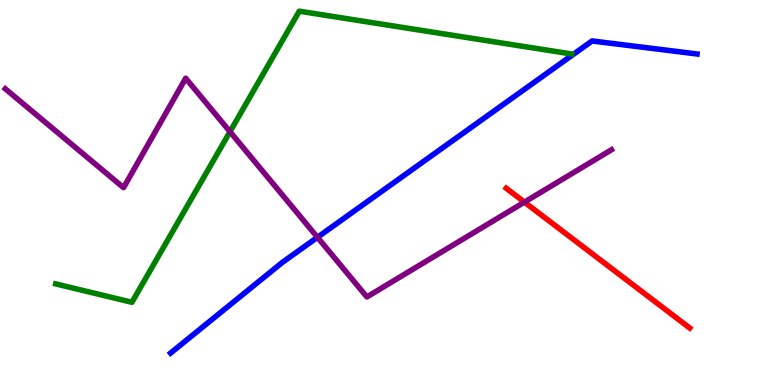[{'lines': ['blue', 'red'], 'intersections': []}, {'lines': ['green', 'red'], 'intersections': []}, {'lines': ['purple', 'red'], 'intersections': [{'x': 6.77, 'y': 4.75}]}, {'lines': ['blue', 'green'], 'intersections': []}, {'lines': ['blue', 'purple'], 'intersections': [{'x': 4.1, 'y': 3.84}]}, {'lines': ['green', 'purple'], 'intersections': [{'x': 2.97, 'y': 6.58}]}]